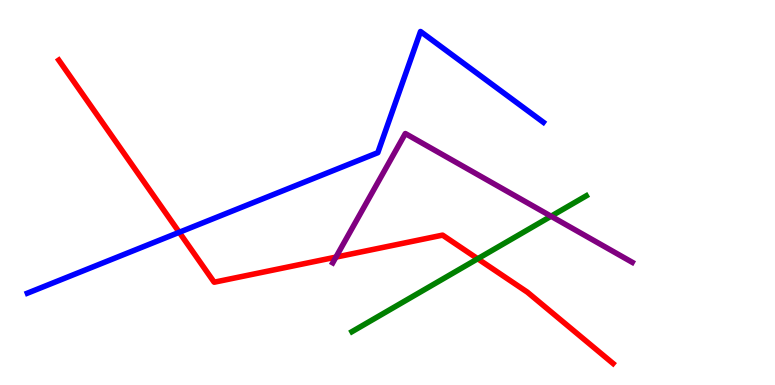[{'lines': ['blue', 'red'], 'intersections': [{'x': 2.31, 'y': 3.97}]}, {'lines': ['green', 'red'], 'intersections': [{'x': 6.16, 'y': 3.28}]}, {'lines': ['purple', 'red'], 'intersections': [{'x': 4.33, 'y': 3.32}]}, {'lines': ['blue', 'green'], 'intersections': []}, {'lines': ['blue', 'purple'], 'intersections': []}, {'lines': ['green', 'purple'], 'intersections': [{'x': 7.11, 'y': 4.38}]}]